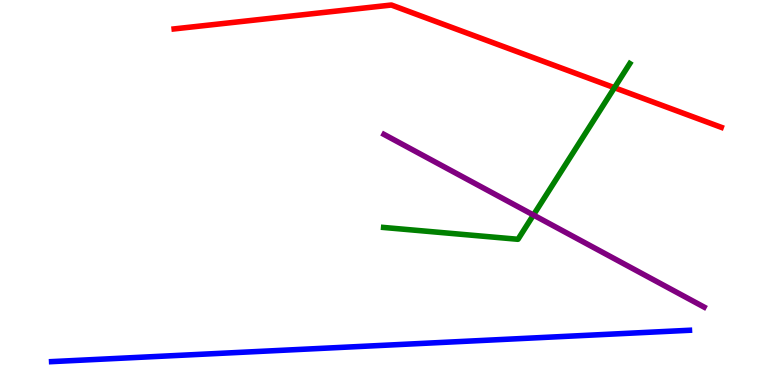[{'lines': ['blue', 'red'], 'intersections': []}, {'lines': ['green', 'red'], 'intersections': [{'x': 7.93, 'y': 7.72}]}, {'lines': ['purple', 'red'], 'intersections': []}, {'lines': ['blue', 'green'], 'intersections': []}, {'lines': ['blue', 'purple'], 'intersections': []}, {'lines': ['green', 'purple'], 'intersections': [{'x': 6.88, 'y': 4.42}]}]